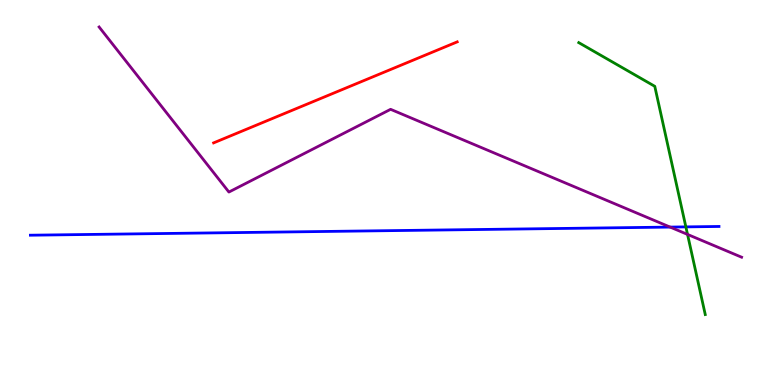[{'lines': ['blue', 'red'], 'intersections': []}, {'lines': ['green', 'red'], 'intersections': []}, {'lines': ['purple', 'red'], 'intersections': []}, {'lines': ['blue', 'green'], 'intersections': [{'x': 8.85, 'y': 4.11}]}, {'lines': ['blue', 'purple'], 'intersections': [{'x': 8.65, 'y': 4.1}]}, {'lines': ['green', 'purple'], 'intersections': [{'x': 8.87, 'y': 3.91}]}]